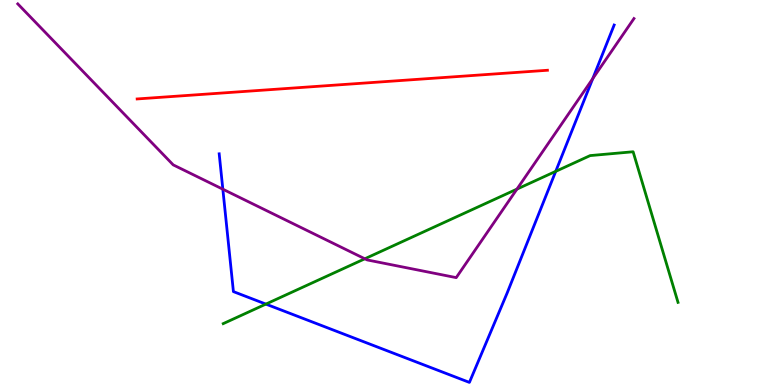[{'lines': ['blue', 'red'], 'intersections': []}, {'lines': ['green', 'red'], 'intersections': []}, {'lines': ['purple', 'red'], 'intersections': []}, {'lines': ['blue', 'green'], 'intersections': [{'x': 3.43, 'y': 2.1}, {'x': 7.17, 'y': 5.55}]}, {'lines': ['blue', 'purple'], 'intersections': [{'x': 2.88, 'y': 5.09}, {'x': 7.65, 'y': 7.96}]}, {'lines': ['green', 'purple'], 'intersections': [{'x': 4.71, 'y': 3.28}, {'x': 6.67, 'y': 5.09}]}]